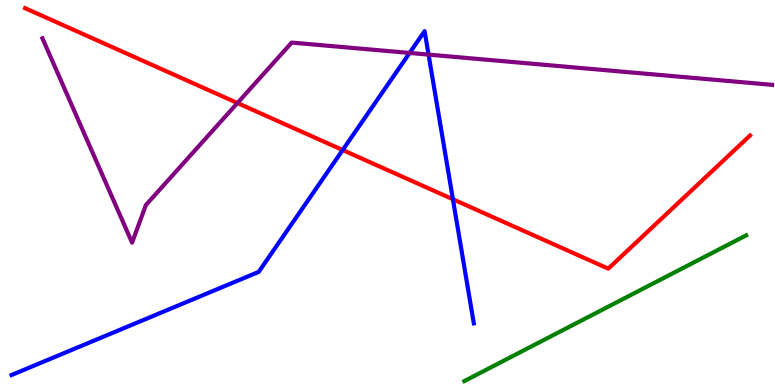[{'lines': ['blue', 'red'], 'intersections': [{'x': 4.42, 'y': 6.1}, {'x': 5.84, 'y': 4.82}]}, {'lines': ['green', 'red'], 'intersections': []}, {'lines': ['purple', 'red'], 'intersections': [{'x': 3.06, 'y': 7.32}]}, {'lines': ['blue', 'green'], 'intersections': []}, {'lines': ['blue', 'purple'], 'intersections': [{'x': 5.28, 'y': 8.62}, {'x': 5.53, 'y': 8.58}]}, {'lines': ['green', 'purple'], 'intersections': []}]